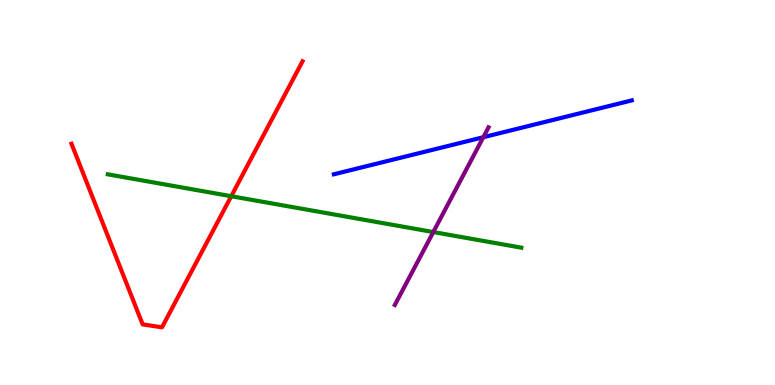[{'lines': ['blue', 'red'], 'intersections': []}, {'lines': ['green', 'red'], 'intersections': [{'x': 2.98, 'y': 4.9}]}, {'lines': ['purple', 'red'], 'intersections': []}, {'lines': ['blue', 'green'], 'intersections': []}, {'lines': ['blue', 'purple'], 'intersections': [{'x': 6.24, 'y': 6.44}]}, {'lines': ['green', 'purple'], 'intersections': [{'x': 5.59, 'y': 3.97}]}]